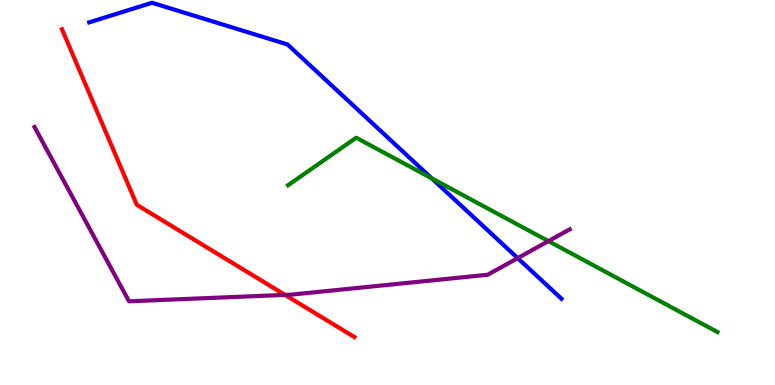[{'lines': ['blue', 'red'], 'intersections': []}, {'lines': ['green', 'red'], 'intersections': []}, {'lines': ['purple', 'red'], 'intersections': [{'x': 3.68, 'y': 2.34}]}, {'lines': ['blue', 'green'], 'intersections': [{'x': 5.57, 'y': 5.37}]}, {'lines': ['blue', 'purple'], 'intersections': [{'x': 6.68, 'y': 3.3}]}, {'lines': ['green', 'purple'], 'intersections': [{'x': 7.08, 'y': 3.74}]}]